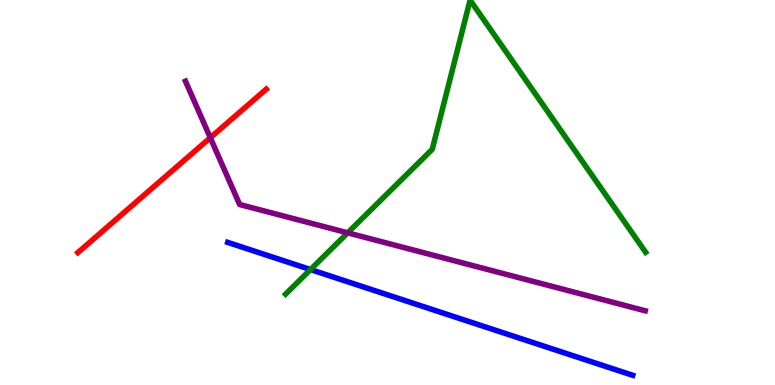[{'lines': ['blue', 'red'], 'intersections': []}, {'lines': ['green', 'red'], 'intersections': []}, {'lines': ['purple', 'red'], 'intersections': [{'x': 2.71, 'y': 6.42}]}, {'lines': ['blue', 'green'], 'intersections': [{'x': 4.01, 'y': 3.0}]}, {'lines': ['blue', 'purple'], 'intersections': []}, {'lines': ['green', 'purple'], 'intersections': [{'x': 4.49, 'y': 3.95}]}]